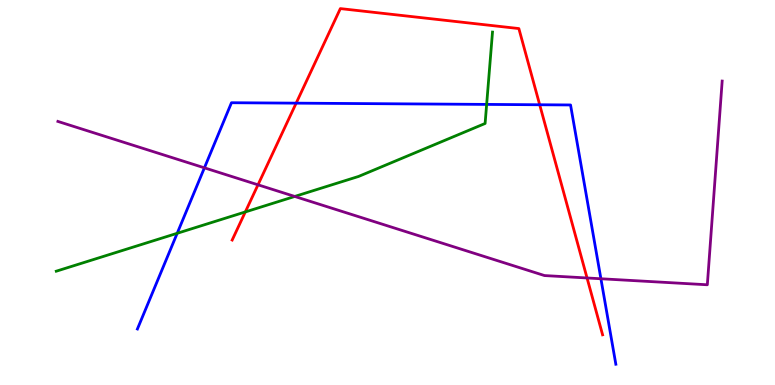[{'lines': ['blue', 'red'], 'intersections': [{'x': 3.82, 'y': 7.32}, {'x': 6.96, 'y': 7.28}]}, {'lines': ['green', 'red'], 'intersections': [{'x': 3.17, 'y': 4.49}]}, {'lines': ['purple', 'red'], 'intersections': [{'x': 3.33, 'y': 5.2}, {'x': 7.57, 'y': 2.78}]}, {'lines': ['blue', 'green'], 'intersections': [{'x': 2.29, 'y': 3.94}, {'x': 6.28, 'y': 7.29}]}, {'lines': ['blue', 'purple'], 'intersections': [{'x': 2.64, 'y': 5.64}, {'x': 7.75, 'y': 2.76}]}, {'lines': ['green', 'purple'], 'intersections': [{'x': 3.8, 'y': 4.9}]}]